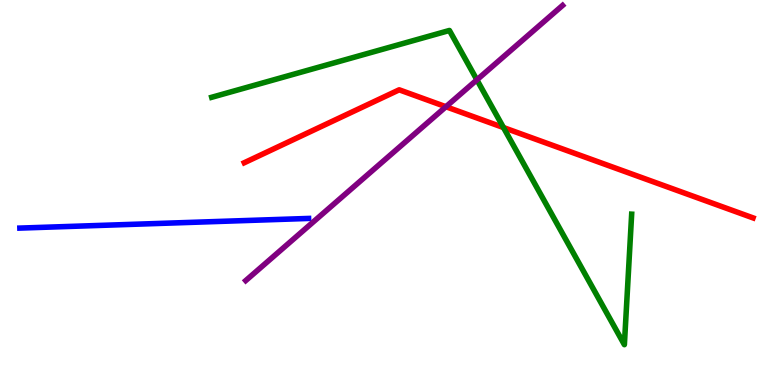[{'lines': ['blue', 'red'], 'intersections': []}, {'lines': ['green', 'red'], 'intersections': [{'x': 6.5, 'y': 6.69}]}, {'lines': ['purple', 'red'], 'intersections': [{'x': 5.75, 'y': 7.23}]}, {'lines': ['blue', 'green'], 'intersections': []}, {'lines': ['blue', 'purple'], 'intersections': []}, {'lines': ['green', 'purple'], 'intersections': [{'x': 6.15, 'y': 7.93}]}]